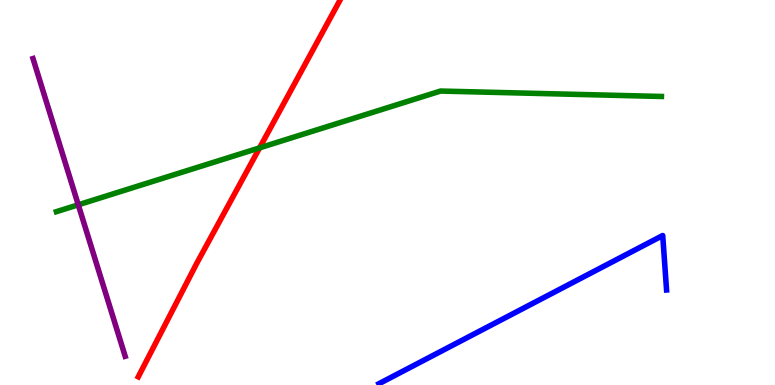[{'lines': ['blue', 'red'], 'intersections': []}, {'lines': ['green', 'red'], 'intersections': [{'x': 3.35, 'y': 6.16}]}, {'lines': ['purple', 'red'], 'intersections': []}, {'lines': ['blue', 'green'], 'intersections': []}, {'lines': ['blue', 'purple'], 'intersections': []}, {'lines': ['green', 'purple'], 'intersections': [{'x': 1.01, 'y': 4.68}]}]